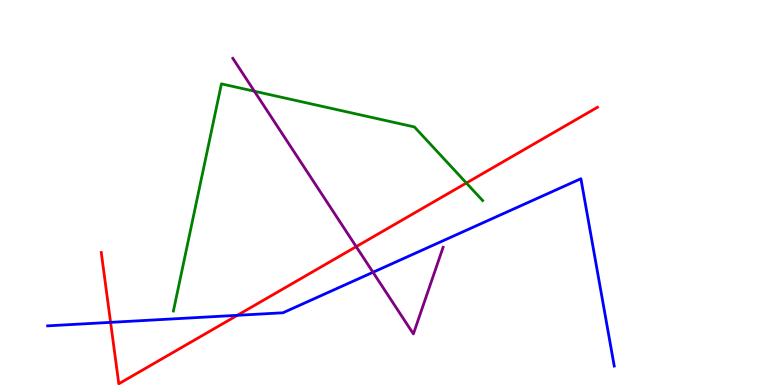[{'lines': ['blue', 'red'], 'intersections': [{'x': 1.43, 'y': 1.63}, {'x': 3.06, 'y': 1.81}]}, {'lines': ['green', 'red'], 'intersections': [{'x': 6.02, 'y': 5.25}]}, {'lines': ['purple', 'red'], 'intersections': [{'x': 4.6, 'y': 3.59}]}, {'lines': ['blue', 'green'], 'intersections': []}, {'lines': ['blue', 'purple'], 'intersections': [{'x': 4.81, 'y': 2.93}]}, {'lines': ['green', 'purple'], 'intersections': [{'x': 3.28, 'y': 7.63}]}]